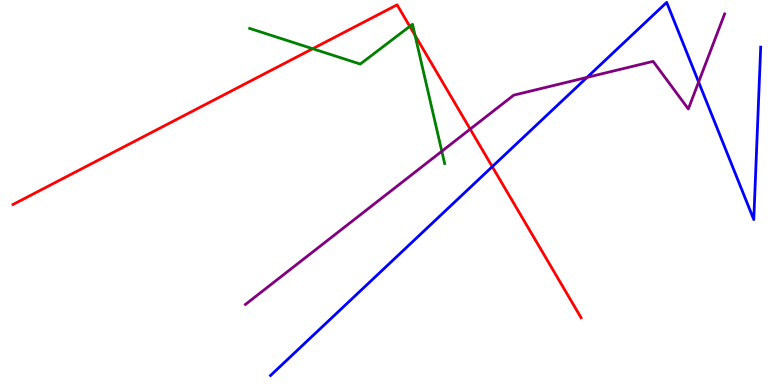[{'lines': ['blue', 'red'], 'intersections': [{'x': 6.35, 'y': 5.67}]}, {'lines': ['green', 'red'], 'intersections': [{'x': 4.03, 'y': 8.73}, {'x': 5.29, 'y': 9.31}, {'x': 5.36, 'y': 9.08}]}, {'lines': ['purple', 'red'], 'intersections': [{'x': 6.07, 'y': 6.65}]}, {'lines': ['blue', 'green'], 'intersections': []}, {'lines': ['blue', 'purple'], 'intersections': [{'x': 7.57, 'y': 7.99}, {'x': 9.01, 'y': 7.87}]}, {'lines': ['green', 'purple'], 'intersections': [{'x': 5.7, 'y': 6.07}]}]